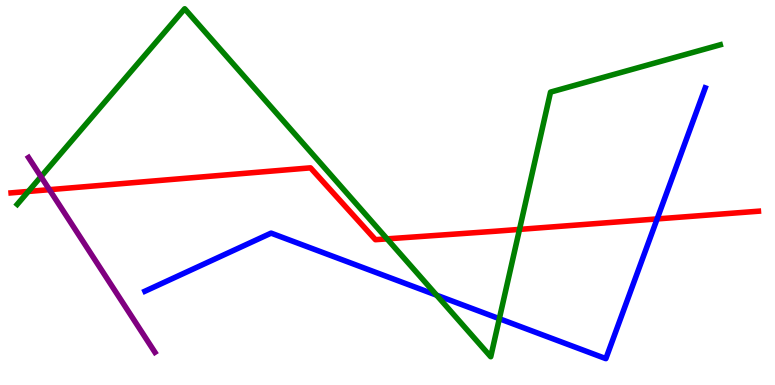[{'lines': ['blue', 'red'], 'intersections': [{'x': 8.48, 'y': 4.31}]}, {'lines': ['green', 'red'], 'intersections': [{'x': 0.365, 'y': 5.03}, {'x': 4.99, 'y': 3.8}, {'x': 6.7, 'y': 4.04}]}, {'lines': ['purple', 'red'], 'intersections': [{'x': 0.637, 'y': 5.07}]}, {'lines': ['blue', 'green'], 'intersections': [{'x': 5.63, 'y': 2.33}, {'x': 6.44, 'y': 1.72}]}, {'lines': ['blue', 'purple'], 'intersections': []}, {'lines': ['green', 'purple'], 'intersections': [{'x': 0.528, 'y': 5.41}]}]